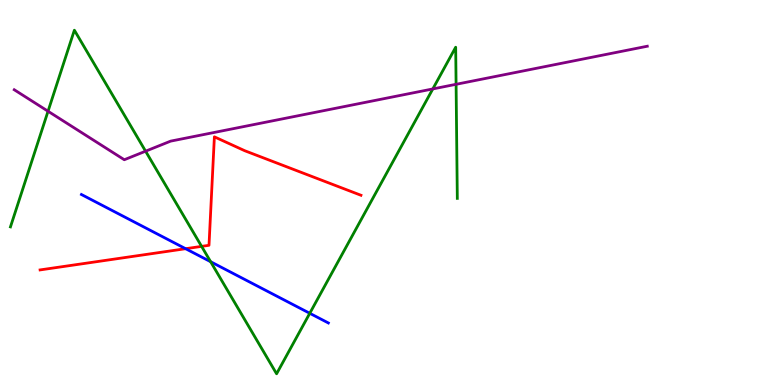[{'lines': ['blue', 'red'], 'intersections': [{'x': 2.4, 'y': 3.54}]}, {'lines': ['green', 'red'], 'intersections': [{'x': 2.6, 'y': 3.6}]}, {'lines': ['purple', 'red'], 'intersections': []}, {'lines': ['blue', 'green'], 'intersections': [{'x': 2.72, 'y': 3.2}, {'x': 4.0, 'y': 1.86}]}, {'lines': ['blue', 'purple'], 'intersections': []}, {'lines': ['green', 'purple'], 'intersections': [{'x': 0.62, 'y': 7.11}, {'x': 1.88, 'y': 6.07}, {'x': 5.58, 'y': 7.69}, {'x': 5.88, 'y': 7.81}]}]